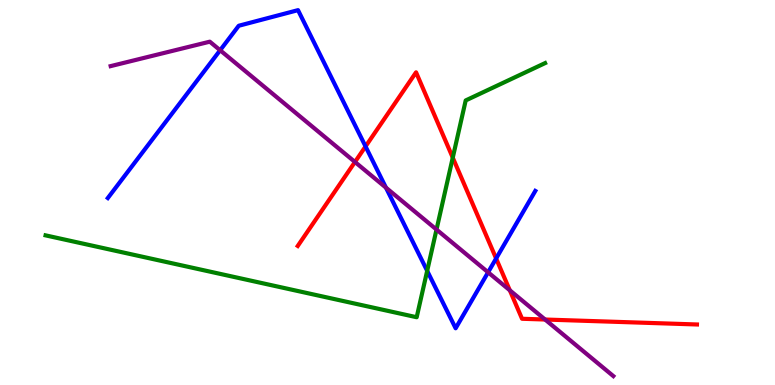[{'lines': ['blue', 'red'], 'intersections': [{'x': 4.72, 'y': 6.2}, {'x': 6.4, 'y': 3.29}]}, {'lines': ['green', 'red'], 'intersections': [{'x': 5.84, 'y': 5.9}]}, {'lines': ['purple', 'red'], 'intersections': [{'x': 4.58, 'y': 5.79}, {'x': 6.58, 'y': 2.46}, {'x': 7.03, 'y': 1.7}]}, {'lines': ['blue', 'green'], 'intersections': [{'x': 5.51, 'y': 2.97}]}, {'lines': ['blue', 'purple'], 'intersections': [{'x': 2.84, 'y': 8.69}, {'x': 4.98, 'y': 5.13}, {'x': 6.3, 'y': 2.93}]}, {'lines': ['green', 'purple'], 'intersections': [{'x': 5.63, 'y': 4.04}]}]